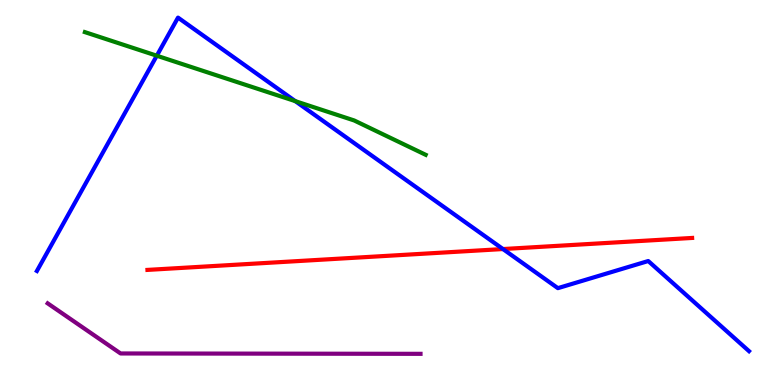[{'lines': ['blue', 'red'], 'intersections': [{'x': 6.49, 'y': 3.53}]}, {'lines': ['green', 'red'], 'intersections': []}, {'lines': ['purple', 'red'], 'intersections': []}, {'lines': ['blue', 'green'], 'intersections': [{'x': 2.02, 'y': 8.55}, {'x': 3.81, 'y': 7.37}]}, {'lines': ['blue', 'purple'], 'intersections': []}, {'lines': ['green', 'purple'], 'intersections': []}]